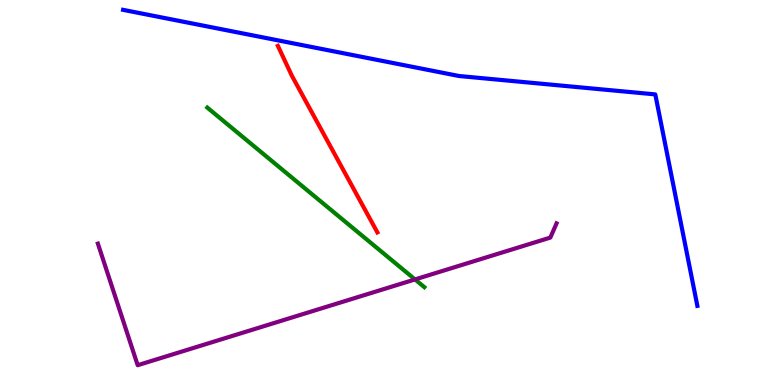[{'lines': ['blue', 'red'], 'intersections': []}, {'lines': ['green', 'red'], 'intersections': []}, {'lines': ['purple', 'red'], 'intersections': []}, {'lines': ['blue', 'green'], 'intersections': []}, {'lines': ['blue', 'purple'], 'intersections': []}, {'lines': ['green', 'purple'], 'intersections': [{'x': 5.36, 'y': 2.74}]}]